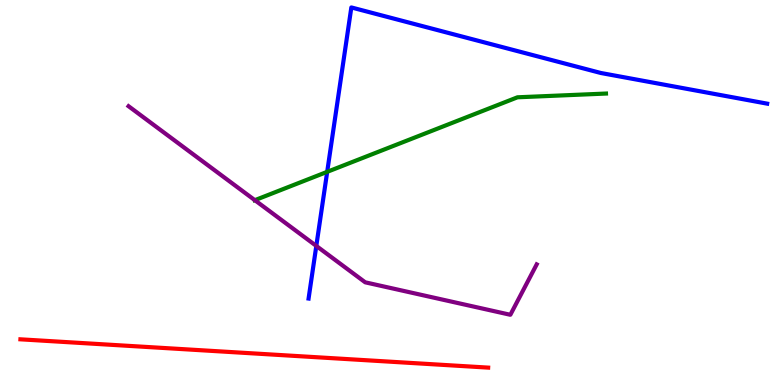[{'lines': ['blue', 'red'], 'intersections': []}, {'lines': ['green', 'red'], 'intersections': []}, {'lines': ['purple', 'red'], 'intersections': []}, {'lines': ['blue', 'green'], 'intersections': [{'x': 4.22, 'y': 5.54}]}, {'lines': ['blue', 'purple'], 'intersections': [{'x': 4.08, 'y': 3.61}]}, {'lines': ['green', 'purple'], 'intersections': [{'x': 3.29, 'y': 4.8}]}]